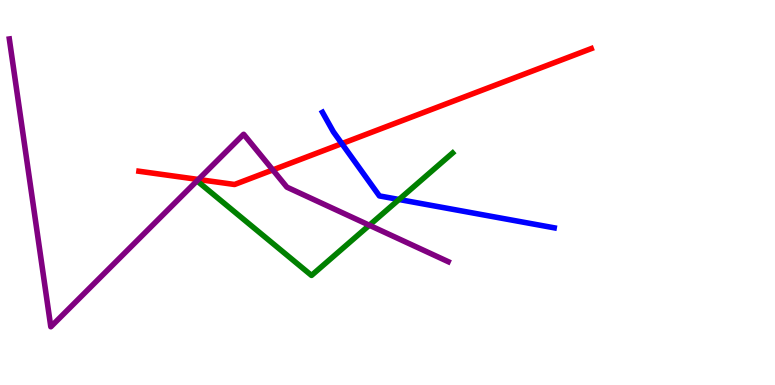[{'lines': ['blue', 'red'], 'intersections': [{'x': 4.41, 'y': 6.27}]}, {'lines': ['green', 'red'], 'intersections': []}, {'lines': ['purple', 'red'], 'intersections': [{'x': 2.56, 'y': 5.34}, {'x': 3.52, 'y': 5.59}]}, {'lines': ['blue', 'green'], 'intersections': [{'x': 5.15, 'y': 4.82}]}, {'lines': ['blue', 'purple'], 'intersections': []}, {'lines': ['green', 'purple'], 'intersections': [{'x': 4.77, 'y': 4.15}]}]